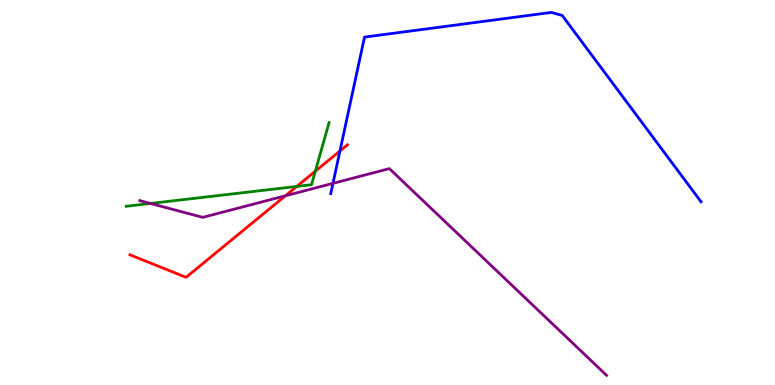[{'lines': ['blue', 'red'], 'intersections': [{'x': 4.39, 'y': 6.08}]}, {'lines': ['green', 'red'], 'intersections': [{'x': 3.83, 'y': 5.16}, {'x': 4.07, 'y': 5.55}]}, {'lines': ['purple', 'red'], 'intersections': [{'x': 3.68, 'y': 4.91}]}, {'lines': ['blue', 'green'], 'intersections': []}, {'lines': ['blue', 'purple'], 'intersections': [{'x': 4.3, 'y': 5.24}]}, {'lines': ['green', 'purple'], 'intersections': [{'x': 1.94, 'y': 4.72}]}]